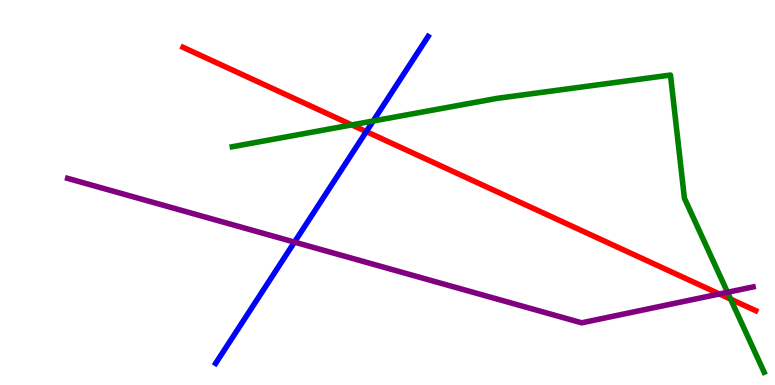[{'lines': ['blue', 'red'], 'intersections': [{'x': 4.73, 'y': 6.58}]}, {'lines': ['green', 'red'], 'intersections': [{'x': 4.54, 'y': 6.76}, {'x': 9.43, 'y': 2.23}]}, {'lines': ['purple', 'red'], 'intersections': [{'x': 9.28, 'y': 2.36}]}, {'lines': ['blue', 'green'], 'intersections': [{'x': 4.82, 'y': 6.86}]}, {'lines': ['blue', 'purple'], 'intersections': [{'x': 3.8, 'y': 3.71}]}, {'lines': ['green', 'purple'], 'intersections': [{'x': 9.39, 'y': 2.41}]}]